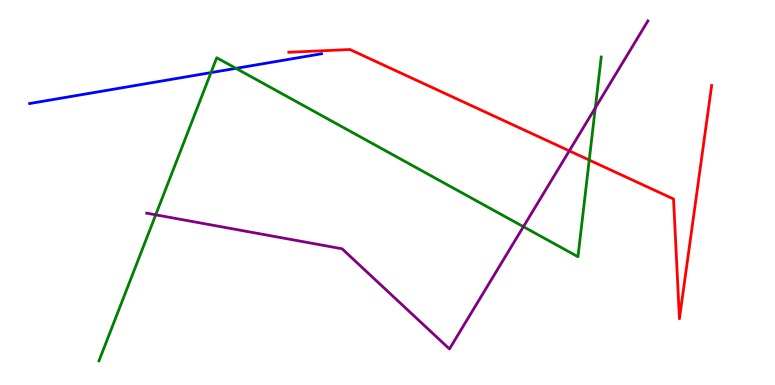[{'lines': ['blue', 'red'], 'intersections': []}, {'lines': ['green', 'red'], 'intersections': [{'x': 7.6, 'y': 5.84}]}, {'lines': ['purple', 'red'], 'intersections': [{'x': 7.35, 'y': 6.08}]}, {'lines': ['blue', 'green'], 'intersections': [{'x': 2.72, 'y': 8.11}, {'x': 3.04, 'y': 8.22}]}, {'lines': ['blue', 'purple'], 'intersections': []}, {'lines': ['green', 'purple'], 'intersections': [{'x': 2.01, 'y': 4.42}, {'x': 6.75, 'y': 4.11}, {'x': 7.68, 'y': 7.2}]}]